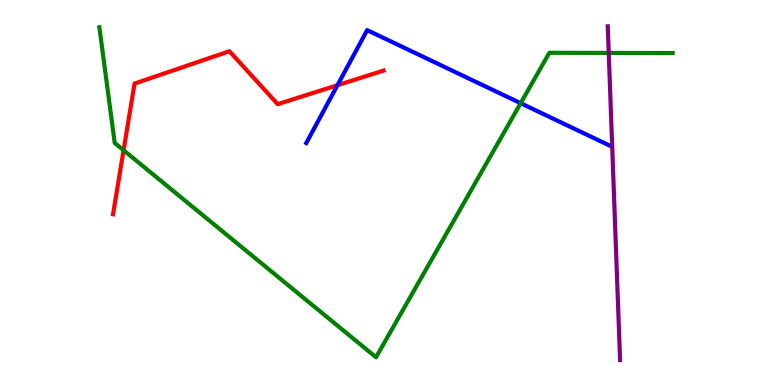[{'lines': ['blue', 'red'], 'intersections': [{'x': 4.35, 'y': 7.79}]}, {'lines': ['green', 'red'], 'intersections': [{'x': 1.59, 'y': 6.1}]}, {'lines': ['purple', 'red'], 'intersections': []}, {'lines': ['blue', 'green'], 'intersections': [{'x': 6.72, 'y': 7.32}]}, {'lines': ['blue', 'purple'], 'intersections': []}, {'lines': ['green', 'purple'], 'intersections': [{'x': 7.85, 'y': 8.63}]}]